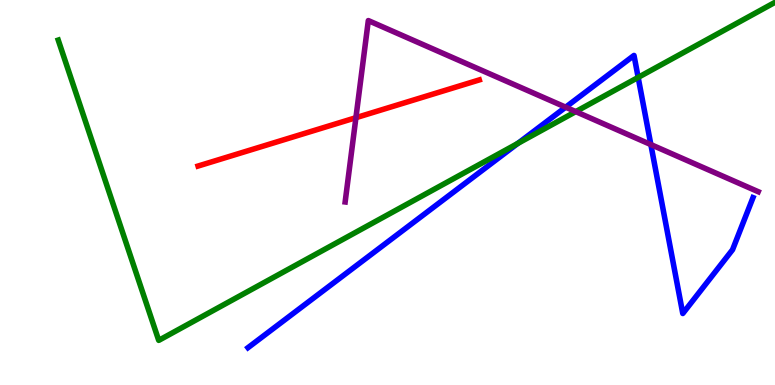[{'lines': ['blue', 'red'], 'intersections': []}, {'lines': ['green', 'red'], 'intersections': []}, {'lines': ['purple', 'red'], 'intersections': [{'x': 4.59, 'y': 6.94}]}, {'lines': ['blue', 'green'], 'intersections': [{'x': 6.68, 'y': 6.27}, {'x': 8.23, 'y': 7.99}]}, {'lines': ['blue', 'purple'], 'intersections': [{'x': 7.3, 'y': 7.22}, {'x': 8.4, 'y': 6.24}]}, {'lines': ['green', 'purple'], 'intersections': [{'x': 7.43, 'y': 7.1}]}]